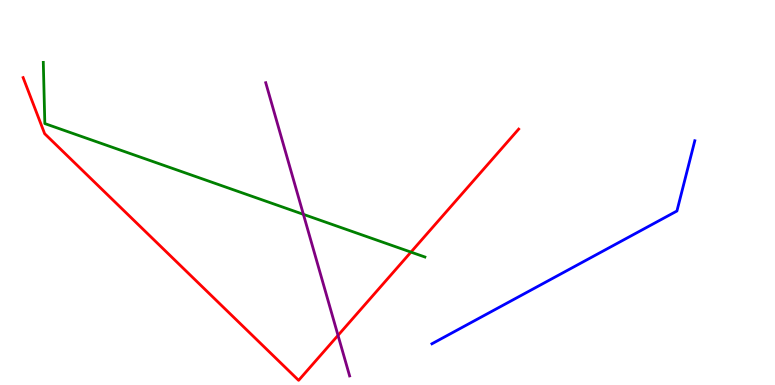[{'lines': ['blue', 'red'], 'intersections': []}, {'lines': ['green', 'red'], 'intersections': [{'x': 5.3, 'y': 3.45}]}, {'lines': ['purple', 'red'], 'intersections': [{'x': 4.36, 'y': 1.29}]}, {'lines': ['blue', 'green'], 'intersections': []}, {'lines': ['blue', 'purple'], 'intersections': []}, {'lines': ['green', 'purple'], 'intersections': [{'x': 3.91, 'y': 4.43}]}]